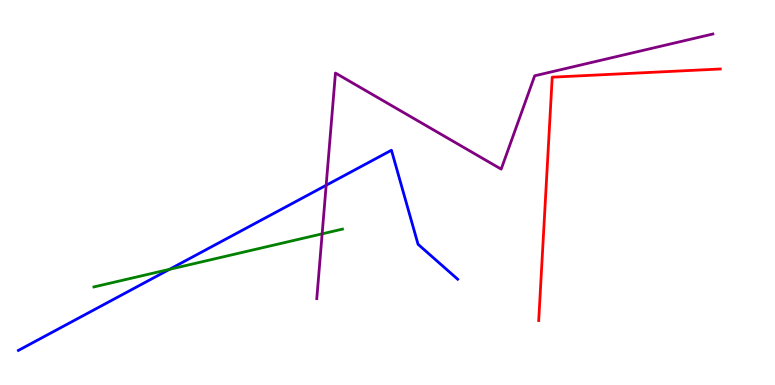[{'lines': ['blue', 'red'], 'intersections': []}, {'lines': ['green', 'red'], 'intersections': []}, {'lines': ['purple', 'red'], 'intersections': []}, {'lines': ['blue', 'green'], 'intersections': [{'x': 2.19, 'y': 3.0}]}, {'lines': ['blue', 'purple'], 'intersections': [{'x': 4.21, 'y': 5.19}]}, {'lines': ['green', 'purple'], 'intersections': [{'x': 4.16, 'y': 3.93}]}]